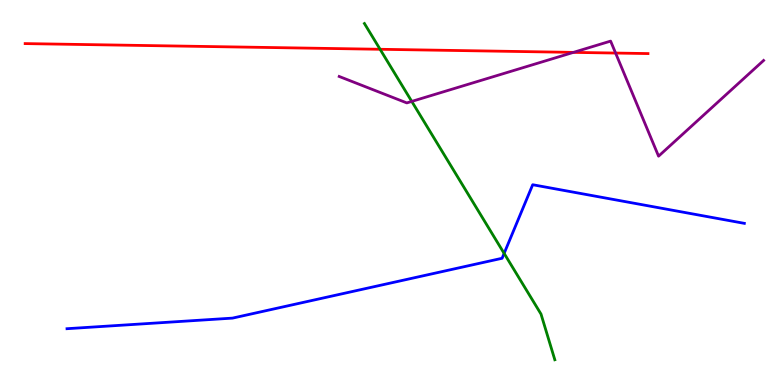[{'lines': ['blue', 'red'], 'intersections': []}, {'lines': ['green', 'red'], 'intersections': [{'x': 4.9, 'y': 8.72}]}, {'lines': ['purple', 'red'], 'intersections': [{'x': 7.4, 'y': 8.64}, {'x': 7.94, 'y': 8.62}]}, {'lines': ['blue', 'green'], 'intersections': [{'x': 6.5, 'y': 3.42}]}, {'lines': ['blue', 'purple'], 'intersections': []}, {'lines': ['green', 'purple'], 'intersections': [{'x': 5.31, 'y': 7.37}]}]